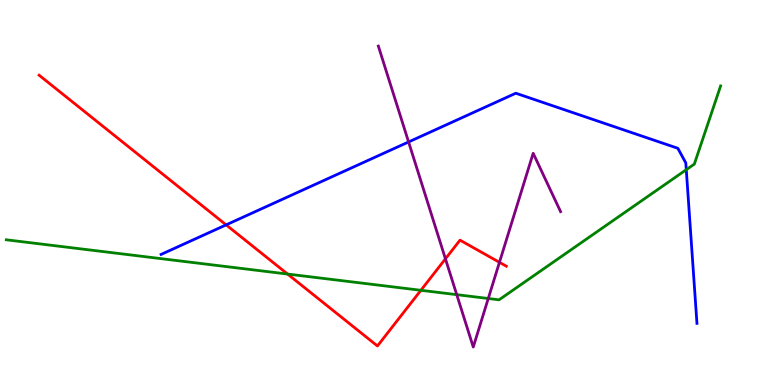[{'lines': ['blue', 'red'], 'intersections': [{'x': 2.92, 'y': 4.16}]}, {'lines': ['green', 'red'], 'intersections': [{'x': 3.71, 'y': 2.88}, {'x': 5.43, 'y': 2.46}]}, {'lines': ['purple', 'red'], 'intersections': [{'x': 5.75, 'y': 3.28}, {'x': 6.44, 'y': 3.19}]}, {'lines': ['blue', 'green'], 'intersections': [{'x': 8.86, 'y': 5.59}]}, {'lines': ['blue', 'purple'], 'intersections': [{'x': 5.27, 'y': 6.31}]}, {'lines': ['green', 'purple'], 'intersections': [{'x': 5.89, 'y': 2.35}, {'x': 6.3, 'y': 2.25}]}]